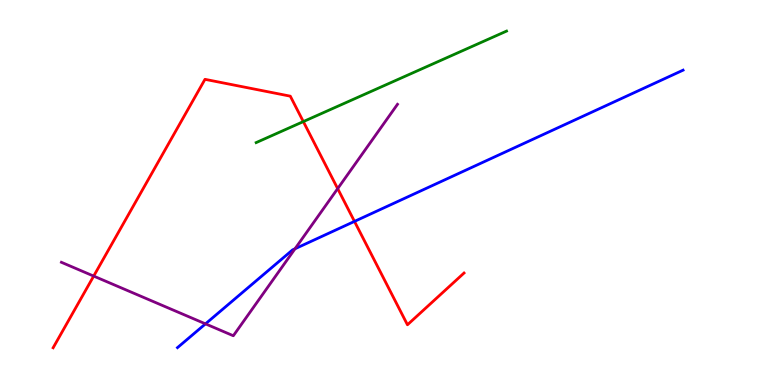[{'lines': ['blue', 'red'], 'intersections': [{'x': 4.57, 'y': 4.25}]}, {'lines': ['green', 'red'], 'intersections': [{'x': 3.91, 'y': 6.84}]}, {'lines': ['purple', 'red'], 'intersections': [{'x': 1.21, 'y': 2.83}, {'x': 4.36, 'y': 5.1}]}, {'lines': ['blue', 'green'], 'intersections': []}, {'lines': ['blue', 'purple'], 'intersections': [{'x': 2.65, 'y': 1.59}, {'x': 3.81, 'y': 3.54}]}, {'lines': ['green', 'purple'], 'intersections': []}]